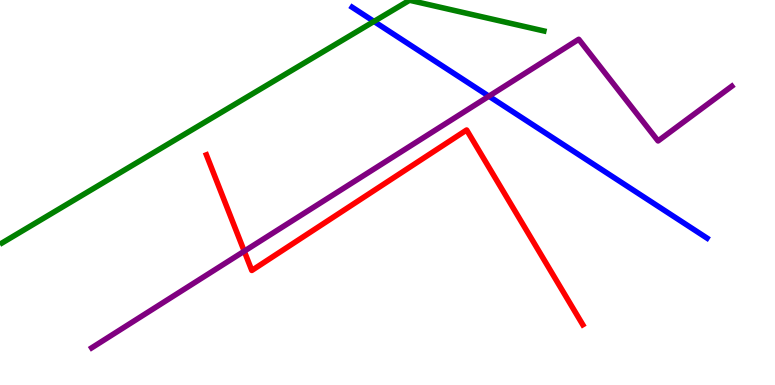[{'lines': ['blue', 'red'], 'intersections': []}, {'lines': ['green', 'red'], 'intersections': []}, {'lines': ['purple', 'red'], 'intersections': [{'x': 3.15, 'y': 3.48}]}, {'lines': ['blue', 'green'], 'intersections': [{'x': 4.83, 'y': 9.44}]}, {'lines': ['blue', 'purple'], 'intersections': [{'x': 6.31, 'y': 7.5}]}, {'lines': ['green', 'purple'], 'intersections': []}]